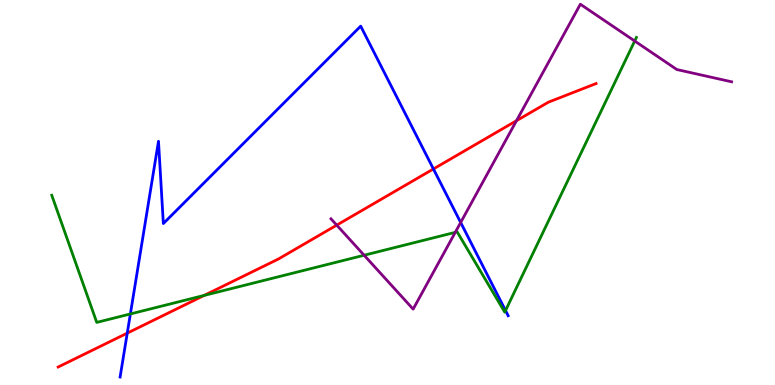[{'lines': ['blue', 'red'], 'intersections': [{'x': 1.64, 'y': 1.35}, {'x': 5.59, 'y': 5.61}]}, {'lines': ['green', 'red'], 'intersections': [{'x': 2.63, 'y': 2.33}]}, {'lines': ['purple', 'red'], 'intersections': [{'x': 4.34, 'y': 4.15}, {'x': 6.66, 'y': 6.86}]}, {'lines': ['blue', 'green'], 'intersections': [{'x': 1.68, 'y': 1.85}, {'x': 6.52, 'y': 1.93}]}, {'lines': ['blue', 'purple'], 'intersections': [{'x': 5.94, 'y': 4.22}]}, {'lines': ['green', 'purple'], 'intersections': [{'x': 4.7, 'y': 3.37}, {'x': 5.87, 'y': 3.97}, {'x': 8.19, 'y': 8.93}]}]